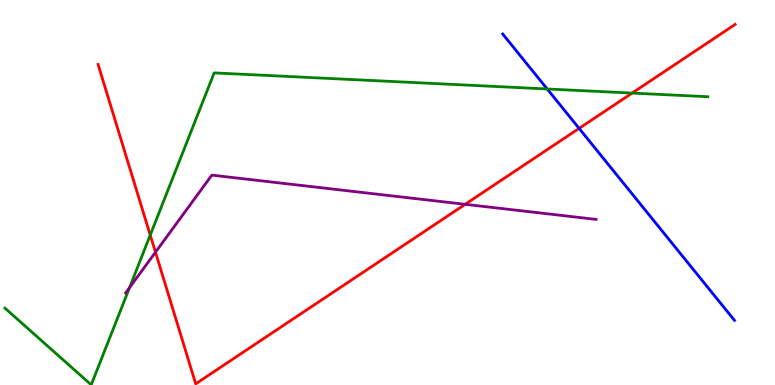[{'lines': ['blue', 'red'], 'intersections': [{'x': 7.47, 'y': 6.67}]}, {'lines': ['green', 'red'], 'intersections': [{'x': 1.94, 'y': 3.89}, {'x': 8.16, 'y': 7.58}]}, {'lines': ['purple', 'red'], 'intersections': [{'x': 2.01, 'y': 3.45}, {'x': 6.0, 'y': 4.69}]}, {'lines': ['blue', 'green'], 'intersections': [{'x': 7.06, 'y': 7.69}]}, {'lines': ['blue', 'purple'], 'intersections': []}, {'lines': ['green', 'purple'], 'intersections': [{'x': 1.67, 'y': 2.53}]}]